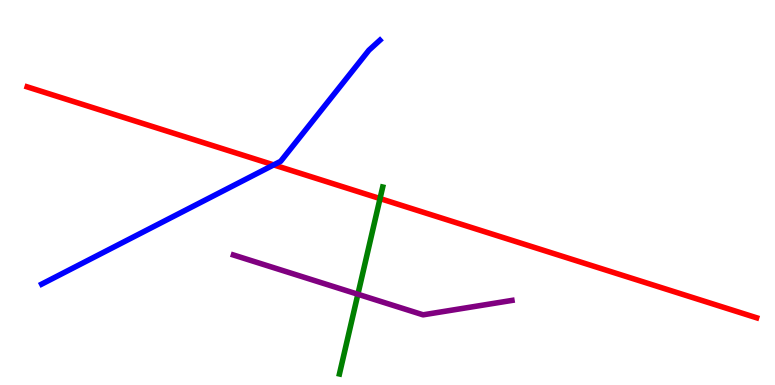[{'lines': ['blue', 'red'], 'intersections': [{'x': 3.53, 'y': 5.72}]}, {'lines': ['green', 'red'], 'intersections': [{'x': 4.9, 'y': 4.84}]}, {'lines': ['purple', 'red'], 'intersections': []}, {'lines': ['blue', 'green'], 'intersections': []}, {'lines': ['blue', 'purple'], 'intersections': []}, {'lines': ['green', 'purple'], 'intersections': [{'x': 4.62, 'y': 2.36}]}]